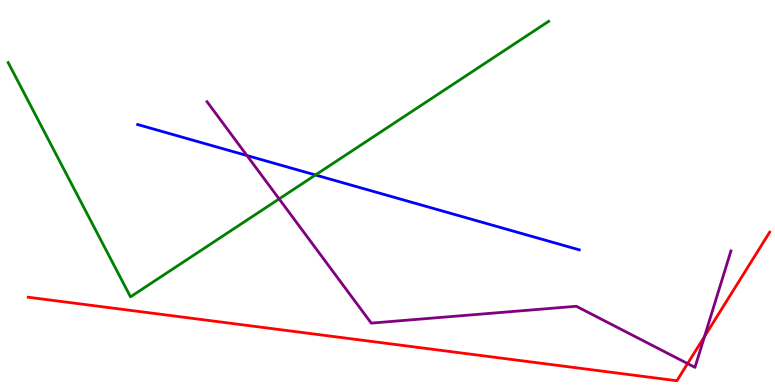[{'lines': ['blue', 'red'], 'intersections': []}, {'lines': ['green', 'red'], 'intersections': []}, {'lines': ['purple', 'red'], 'intersections': [{'x': 8.87, 'y': 0.556}, {'x': 9.09, 'y': 1.26}]}, {'lines': ['blue', 'green'], 'intersections': [{'x': 4.07, 'y': 5.46}]}, {'lines': ['blue', 'purple'], 'intersections': [{'x': 3.19, 'y': 5.96}]}, {'lines': ['green', 'purple'], 'intersections': [{'x': 3.6, 'y': 4.83}]}]